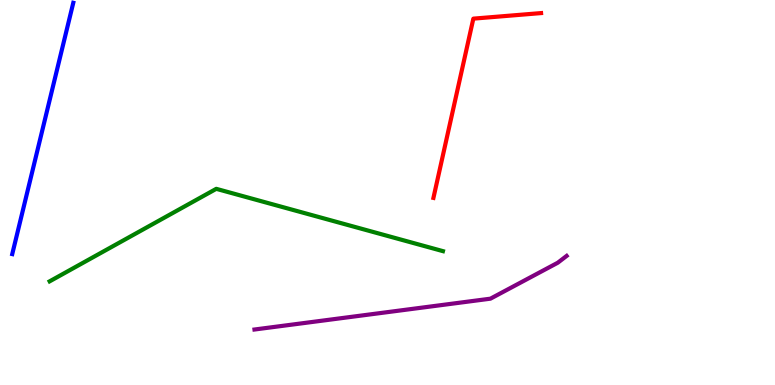[{'lines': ['blue', 'red'], 'intersections': []}, {'lines': ['green', 'red'], 'intersections': []}, {'lines': ['purple', 'red'], 'intersections': []}, {'lines': ['blue', 'green'], 'intersections': []}, {'lines': ['blue', 'purple'], 'intersections': []}, {'lines': ['green', 'purple'], 'intersections': []}]